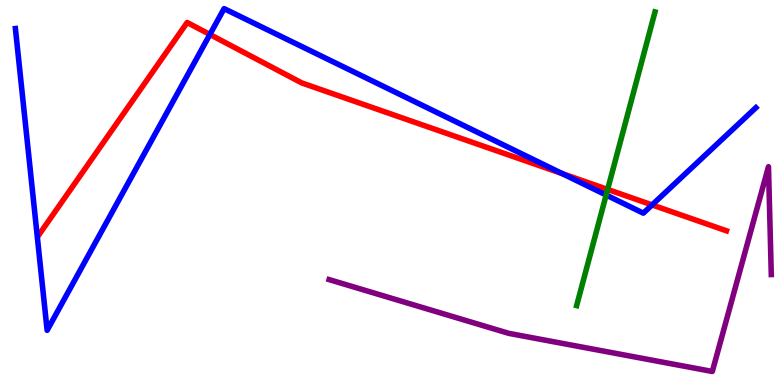[{'lines': ['blue', 'red'], 'intersections': [{'x': 2.71, 'y': 9.1}, {'x': 7.26, 'y': 5.49}, {'x': 8.41, 'y': 4.68}]}, {'lines': ['green', 'red'], 'intersections': [{'x': 7.84, 'y': 5.08}]}, {'lines': ['purple', 'red'], 'intersections': []}, {'lines': ['blue', 'green'], 'intersections': [{'x': 7.82, 'y': 4.93}]}, {'lines': ['blue', 'purple'], 'intersections': []}, {'lines': ['green', 'purple'], 'intersections': []}]